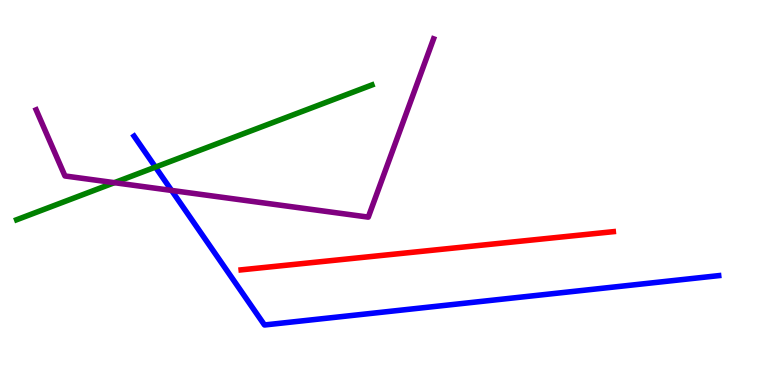[{'lines': ['blue', 'red'], 'intersections': []}, {'lines': ['green', 'red'], 'intersections': []}, {'lines': ['purple', 'red'], 'intersections': []}, {'lines': ['blue', 'green'], 'intersections': [{'x': 2.01, 'y': 5.66}]}, {'lines': ['blue', 'purple'], 'intersections': [{'x': 2.21, 'y': 5.05}]}, {'lines': ['green', 'purple'], 'intersections': [{'x': 1.48, 'y': 5.26}]}]